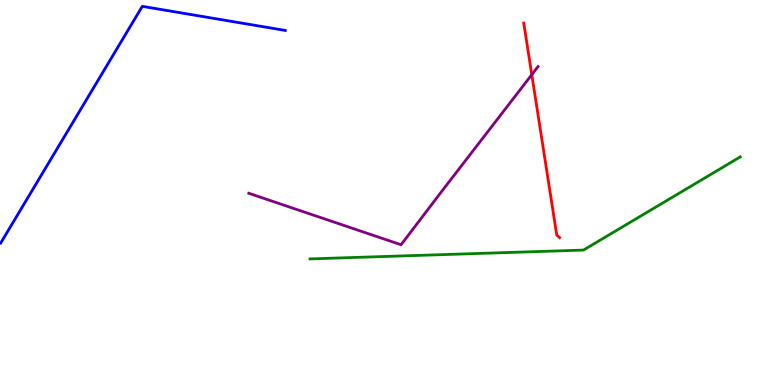[{'lines': ['blue', 'red'], 'intersections': []}, {'lines': ['green', 'red'], 'intersections': []}, {'lines': ['purple', 'red'], 'intersections': [{'x': 6.86, 'y': 8.06}]}, {'lines': ['blue', 'green'], 'intersections': []}, {'lines': ['blue', 'purple'], 'intersections': []}, {'lines': ['green', 'purple'], 'intersections': []}]